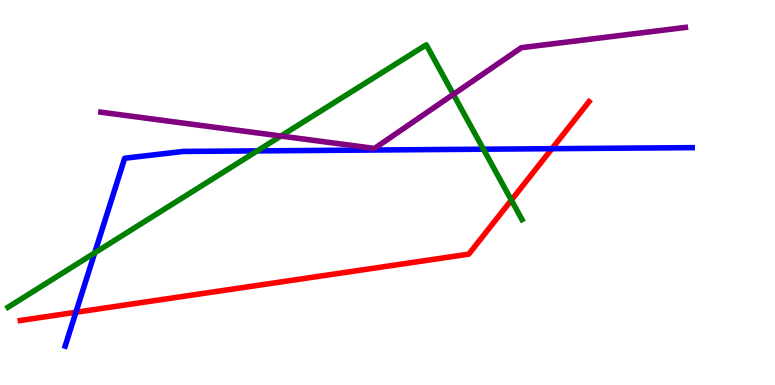[{'lines': ['blue', 'red'], 'intersections': [{'x': 0.979, 'y': 1.89}, {'x': 7.12, 'y': 6.14}]}, {'lines': ['green', 'red'], 'intersections': [{'x': 6.6, 'y': 4.8}]}, {'lines': ['purple', 'red'], 'intersections': []}, {'lines': ['blue', 'green'], 'intersections': [{'x': 1.22, 'y': 3.43}, {'x': 3.32, 'y': 6.08}, {'x': 6.24, 'y': 6.12}]}, {'lines': ['blue', 'purple'], 'intersections': []}, {'lines': ['green', 'purple'], 'intersections': [{'x': 3.62, 'y': 6.47}, {'x': 5.85, 'y': 7.55}]}]